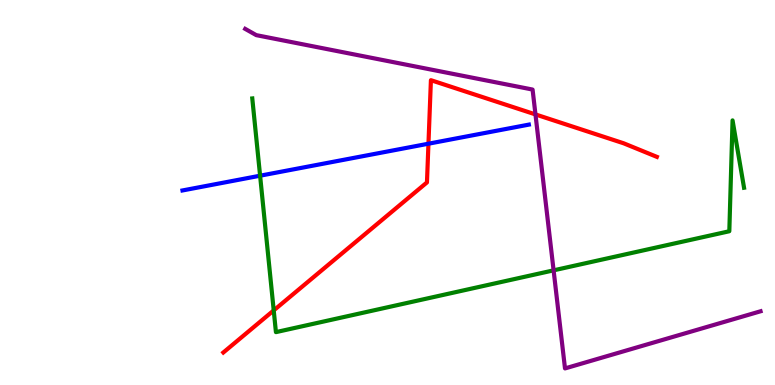[{'lines': ['blue', 'red'], 'intersections': [{'x': 5.53, 'y': 6.27}]}, {'lines': ['green', 'red'], 'intersections': [{'x': 3.53, 'y': 1.94}]}, {'lines': ['purple', 'red'], 'intersections': [{'x': 6.91, 'y': 7.03}]}, {'lines': ['blue', 'green'], 'intersections': [{'x': 3.36, 'y': 5.44}]}, {'lines': ['blue', 'purple'], 'intersections': []}, {'lines': ['green', 'purple'], 'intersections': [{'x': 7.14, 'y': 2.98}]}]